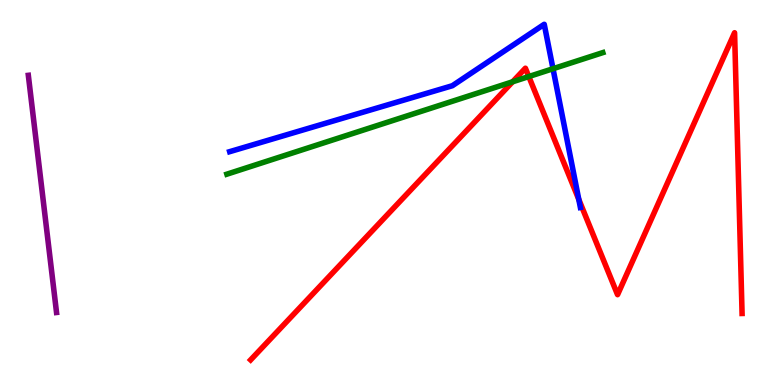[{'lines': ['blue', 'red'], 'intersections': [{'x': 7.47, 'y': 4.82}]}, {'lines': ['green', 'red'], 'intersections': [{'x': 6.61, 'y': 7.88}, {'x': 6.82, 'y': 8.01}]}, {'lines': ['purple', 'red'], 'intersections': []}, {'lines': ['blue', 'green'], 'intersections': [{'x': 7.14, 'y': 8.21}]}, {'lines': ['blue', 'purple'], 'intersections': []}, {'lines': ['green', 'purple'], 'intersections': []}]